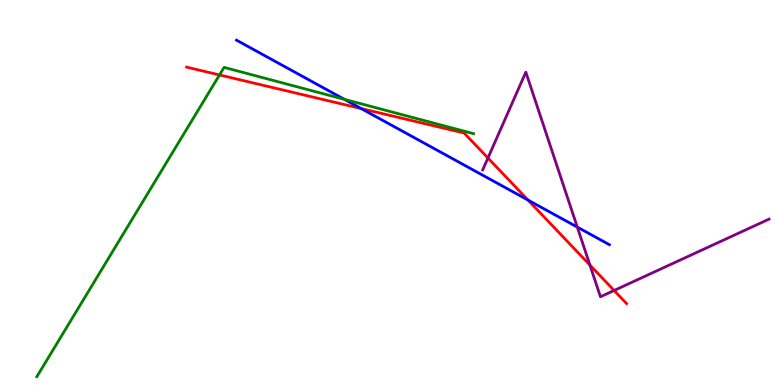[{'lines': ['blue', 'red'], 'intersections': [{'x': 4.66, 'y': 7.18}, {'x': 6.81, 'y': 4.8}]}, {'lines': ['green', 'red'], 'intersections': [{'x': 2.83, 'y': 8.05}]}, {'lines': ['purple', 'red'], 'intersections': [{'x': 6.3, 'y': 5.9}, {'x': 7.61, 'y': 3.11}, {'x': 7.92, 'y': 2.46}]}, {'lines': ['blue', 'green'], 'intersections': [{'x': 4.44, 'y': 7.42}]}, {'lines': ['blue', 'purple'], 'intersections': [{'x': 7.45, 'y': 4.1}]}, {'lines': ['green', 'purple'], 'intersections': []}]